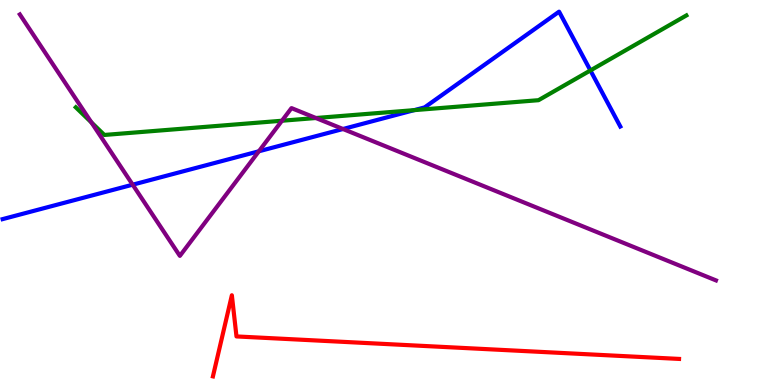[{'lines': ['blue', 'red'], 'intersections': []}, {'lines': ['green', 'red'], 'intersections': []}, {'lines': ['purple', 'red'], 'intersections': []}, {'lines': ['blue', 'green'], 'intersections': [{'x': 5.34, 'y': 7.14}, {'x': 7.62, 'y': 8.17}]}, {'lines': ['blue', 'purple'], 'intersections': [{'x': 1.71, 'y': 5.2}, {'x': 3.34, 'y': 6.07}, {'x': 4.43, 'y': 6.65}]}, {'lines': ['green', 'purple'], 'intersections': [{'x': 1.18, 'y': 6.82}, {'x': 3.64, 'y': 6.86}, {'x': 4.08, 'y': 6.93}]}]